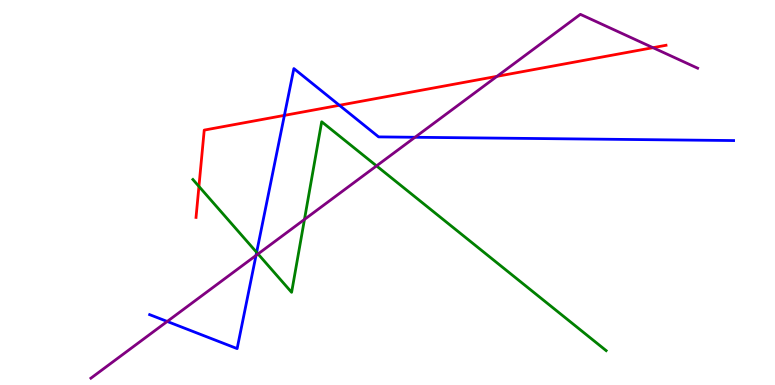[{'lines': ['blue', 'red'], 'intersections': [{'x': 3.67, 'y': 7.0}, {'x': 4.38, 'y': 7.27}]}, {'lines': ['green', 'red'], 'intersections': [{'x': 2.57, 'y': 5.16}]}, {'lines': ['purple', 'red'], 'intersections': [{'x': 6.41, 'y': 8.02}, {'x': 8.43, 'y': 8.76}]}, {'lines': ['blue', 'green'], 'intersections': [{'x': 3.31, 'y': 3.45}]}, {'lines': ['blue', 'purple'], 'intersections': [{'x': 2.16, 'y': 1.65}, {'x': 3.3, 'y': 3.36}, {'x': 5.36, 'y': 6.43}]}, {'lines': ['green', 'purple'], 'intersections': [{'x': 3.33, 'y': 3.4}, {'x': 3.93, 'y': 4.3}, {'x': 4.86, 'y': 5.69}]}]